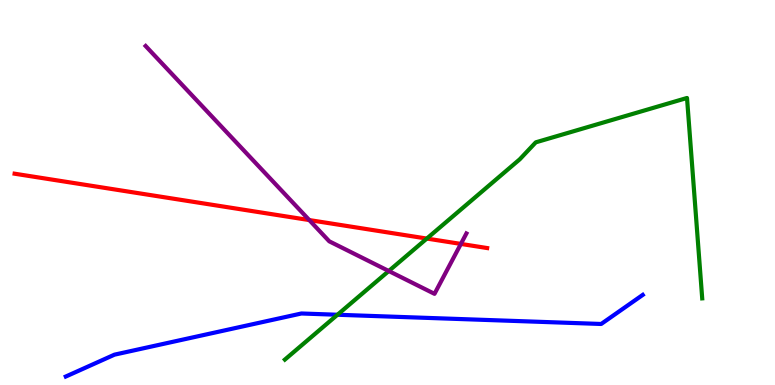[{'lines': ['blue', 'red'], 'intersections': []}, {'lines': ['green', 'red'], 'intersections': [{'x': 5.51, 'y': 3.8}]}, {'lines': ['purple', 'red'], 'intersections': [{'x': 3.99, 'y': 4.28}, {'x': 5.95, 'y': 3.66}]}, {'lines': ['blue', 'green'], 'intersections': [{'x': 4.35, 'y': 1.82}]}, {'lines': ['blue', 'purple'], 'intersections': []}, {'lines': ['green', 'purple'], 'intersections': [{'x': 5.02, 'y': 2.96}]}]